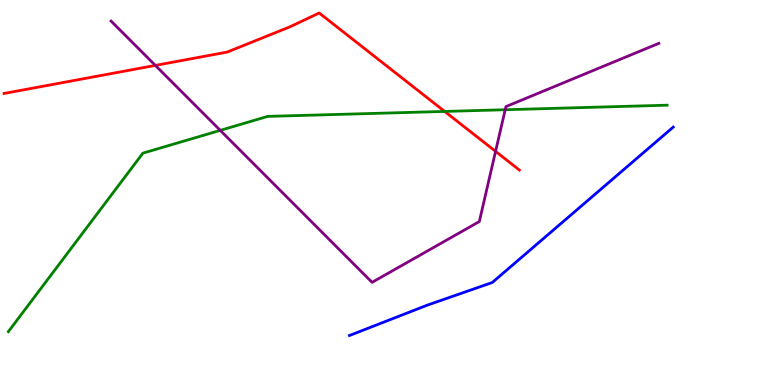[{'lines': ['blue', 'red'], 'intersections': []}, {'lines': ['green', 'red'], 'intersections': [{'x': 5.74, 'y': 7.11}]}, {'lines': ['purple', 'red'], 'intersections': [{'x': 2.0, 'y': 8.3}, {'x': 6.39, 'y': 6.07}]}, {'lines': ['blue', 'green'], 'intersections': []}, {'lines': ['blue', 'purple'], 'intersections': []}, {'lines': ['green', 'purple'], 'intersections': [{'x': 2.84, 'y': 6.61}, {'x': 6.52, 'y': 7.15}]}]